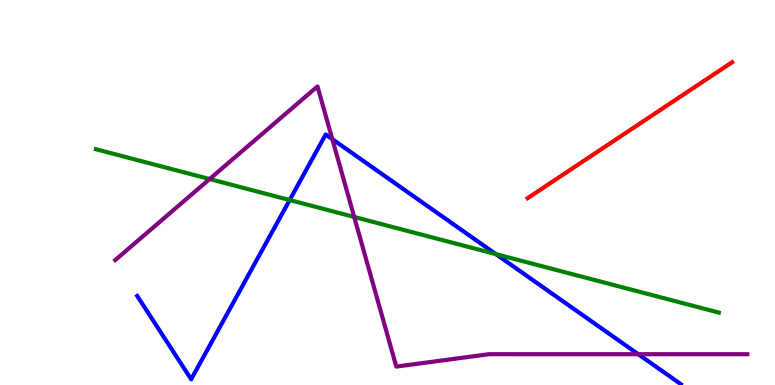[{'lines': ['blue', 'red'], 'intersections': []}, {'lines': ['green', 'red'], 'intersections': []}, {'lines': ['purple', 'red'], 'intersections': []}, {'lines': ['blue', 'green'], 'intersections': [{'x': 3.74, 'y': 4.8}, {'x': 6.4, 'y': 3.4}]}, {'lines': ['blue', 'purple'], 'intersections': [{'x': 4.29, 'y': 6.39}, {'x': 8.24, 'y': 0.8}]}, {'lines': ['green', 'purple'], 'intersections': [{'x': 2.7, 'y': 5.35}, {'x': 4.57, 'y': 4.36}]}]